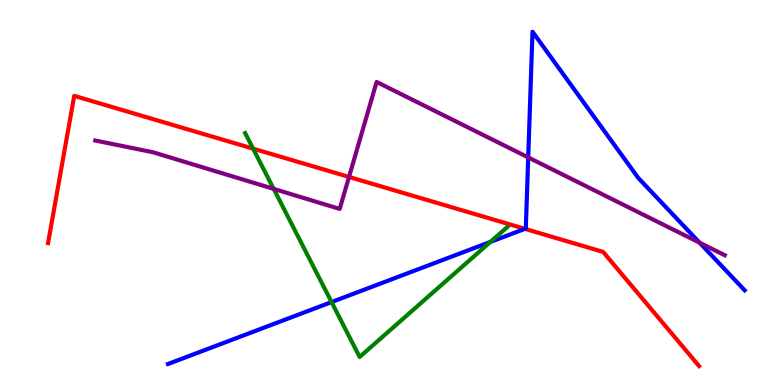[{'lines': ['blue', 'red'], 'intersections': [{'x': 6.77, 'y': 4.06}]}, {'lines': ['green', 'red'], 'intersections': [{'x': 3.27, 'y': 6.14}]}, {'lines': ['purple', 'red'], 'intersections': [{'x': 4.5, 'y': 5.4}]}, {'lines': ['blue', 'green'], 'intersections': [{'x': 4.28, 'y': 2.15}, {'x': 6.33, 'y': 3.72}]}, {'lines': ['blue', 'purple'], 'intersections': [{'x': 6.82, 'y': 5.91}, {'x': 9.03, 'y': 3.7}]}, {'lines': ['green', 'purple'], 'intersections': [{'x': 3.53, 'y': 5.09}]}]